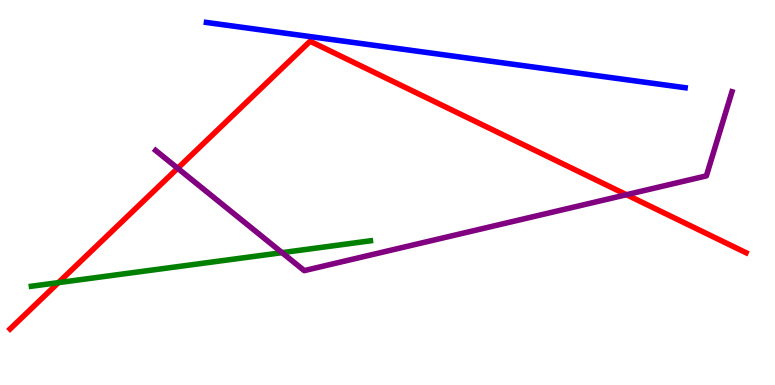[{'lines': ['blue', 'red'], 'intersections': []}, {'lines': ['green', 'red'], 'intersections': [{'x': 0.754, 'y': 2.66}]}, {'lines': ['purple', 'red'], 'intersections': [{'x': 2.29, 'y': 5.63}, {'x': 8.08, 'y': 4.94}]}, {'lines': ['blue', 'green'], 'intersections': []}, {'lines': ['blue', 'purple'], 'intersections': []}, {'lines': ['green', 'purple'], 'intersections': [{'x': 3.64, 'y': 3.44}]}]